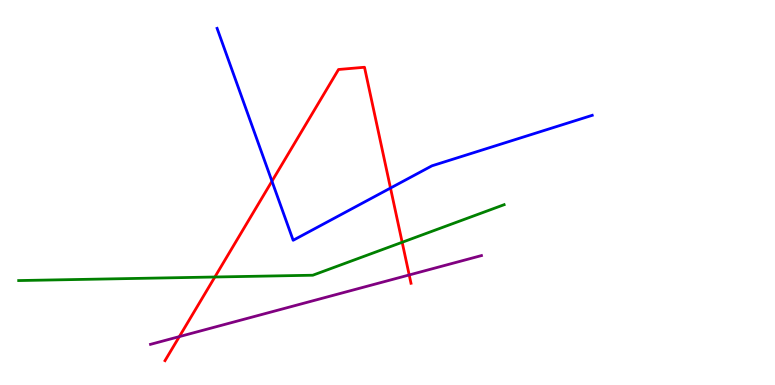[{'lines': ['blue', 'red'], 'intersections': [{'x': 3.51, 'y': 5.29}, {'x': 5.04, 'y': 5.12}]}, {'lines': ['green', 'red'], 'intersections': [{'x': 2.77, 'y': 2.81}, {'x': 5.19, 'y': 3.71}]}, {'lines': ['purple', 'red'], 'intersections': [{'x': 2.31, 'y': 1.26}, {'x': 5.28, 'y': 2.86}]}, {'lines': ['blue', 'green'], 'intersections': []}, {'lines': ['blue', 'purple'], 'intersections': []}, {'lines': ['green', 'purple'], 'intersections': []}]